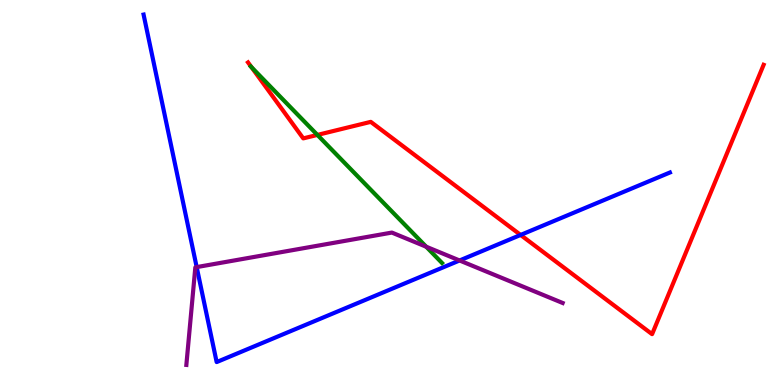[{'lines': ['blue', 'red'], 'intersections': [{'x': 6.72, 'y': 3.9}]}, {'lines': ['green', 'red'], 'intersections': [{'x': 3.25, 'y': 8.25}, {'x': 4.1, 'y': 6.5}]}, {'lines': ['purple', 'red'], 'intersections': []}, {'lines': ['blue', 'green'], 'intersections': []}, {'lines': ['blue', 'purple'], 'intersections': [{'x': 2.54, 'y': 3.06}, {'x': 5.93, 'y': 3.23}]}, {'lines': ['green', 'purple'], 'intersections': [{'x': 5.5, 'y': 3.59}]}]